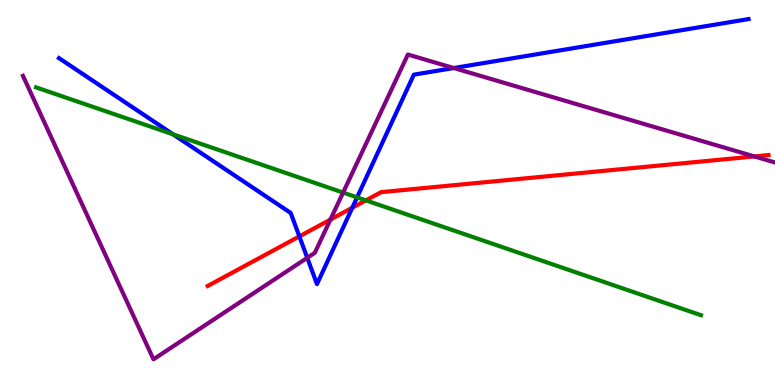[{'lines': ['blue', 'red'], 'intersections': [{'x': 3.86, 'y': 3.86}, {'x': 4.55, 'y': 4.6}]}, {'lines': ['green', 'red'], 'intersections': [{'x': 4.72, 'y': 4.8}]}, {'lines': ['purple', 'red'], 'intersections': [{'x': 4.26, 'y': 4.3}, {'x': 9.73, 'y': 5.94}]}, {'lines': ['blue', 'green'], 'intersections': [{'x': 2.23, 'y': 6.51}, {'x': 4.61, 'y': 4.87}]}, {'lines': ['blue', 'purple'], 'intersections': [{'x': 3.96, 'y': 3.3}, {'x': 5.86, 'y': 8.23}]}, {'lines': ['green', 'purple'], 'intersections': [{'x': 4.43, 'y': 5.0}]}]